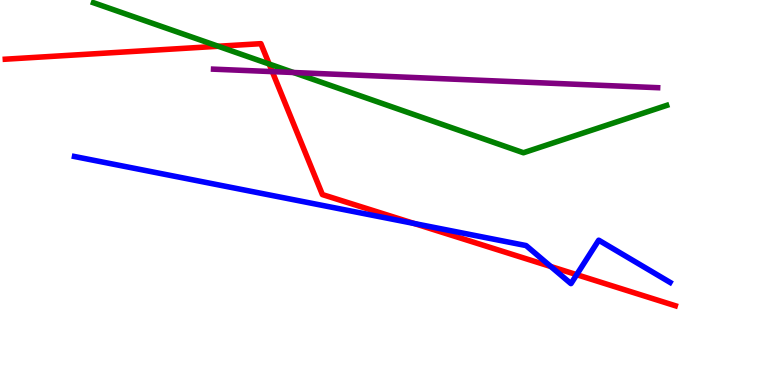[{'lines': ['blue', 'red'], 'intersections': [{'x': 5.34, 'y': 4.19}, {'x': 7.11, 'y': 3.08}, {'x': 7.44, 'y': 2.87}]}, {'lines': ['green', 'red'], 'intersections': [{'x': 2.82, 'y': 8.8}, {'x': 3.47, 'y': 8.34}]}, {'lines': ['purple', 'red'], 'intersections': [{'x': 3.51, 'y': 8.14}]}, {'lines': ['blue', 'green'], 'intersections': []}, {'lines': ['blue', 'purple'], 'intersections': []}, {'lines': ['green', 'purple'], 'intersections': [{'x': 3.79, 'y': 8.12}]}]